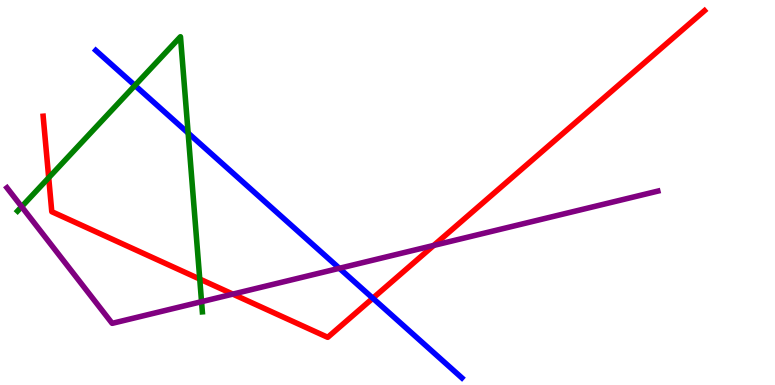[{'lines': ['blue', 'red'], 'intersections': [{'x': 4.81, 'y': 2.25}]}, {'lines': ['green', 'red'], 'intersections': [{'x': 0.628, 'y': 5.38}, {'x': 2.58, 'y': 2.75}]}, {'lines': ['purple', 'red'], 'intersections': [{'x': 3.0, 'y': 2.36}, {'x': 5.6, 'y': 3.63}]}, {'lines': ['blue', 'green'], 'intersections': [{'x': 1.74, 'y': 7.78}, {'x': 2.43, 'y': 6.54}]}, {'lines': ['blue', 'purple'], 'intersections': [{'x': 4.38, 'y': 3.03}]}, {'lines': ['green', 'purple'], 'intersections': [{'x': 0.279, 'y': 4.63}, {'x': 2.6, 'y': 2.16}]}]